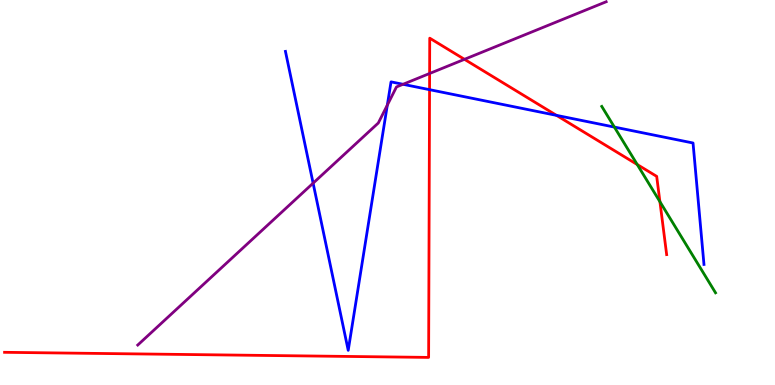[{'lines': ['blue', 'red'], 'intersections': [{'x': 5.54, 'y': 7.67}, {'x': 7.18, 'y': 7.0}]}, {'lines': ['green', 'red'], 'intersections': [{'x': 8.22, 'y': 5.73}, {'x': 8.52, 'y': 4.76}]}, {'lines': ['purple', 'red'], 'intersections': [{'x': 5.54, 'y': 8.09}, {'x': 5.99, 'y': 8.46}]}, {'lines': ['blue', 'green'], 'intersections': [{'x': 7.93, 'y': 6.7}]}, {'lines': ['blue', 'purple'], 'intersections': [{'x': 4.04, 'y': 5.24}, {'x': 5.0, 'y': 7.27}, {'x': 5.2, 'y': 7.81}]}, {'lines': ['green', 'purple'], 'intersections': []}]